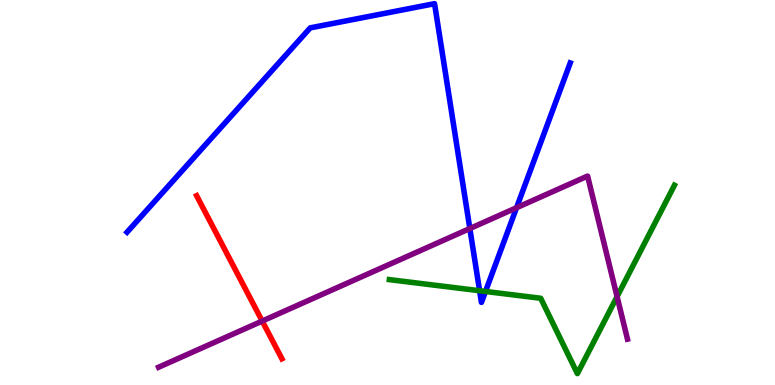[{'lines': ['blue', 'red'], 'intersections': []}, {'lines': ['green', 'red'], 'intersections': []}, {'lines': ['purple', 'red'], 'intersections': [{'x': 3.38, 'y': 1.66}]}, {'lines': ['blue', 'green'], 'intersections': [{'x': 6.19, 'y': 2.45}, {'x': 6.26, 'y': 2.43}]}, {'lines': ['blue', 'purple'], 'intersections': [{'x': 6.06, 'y': 4.06}, {'x': 6.67, 'y': 4.6}]}, {'lines': ['green', 'purple'], 'intersections': [{'x': 7.96, 'y': 2.3}]}]